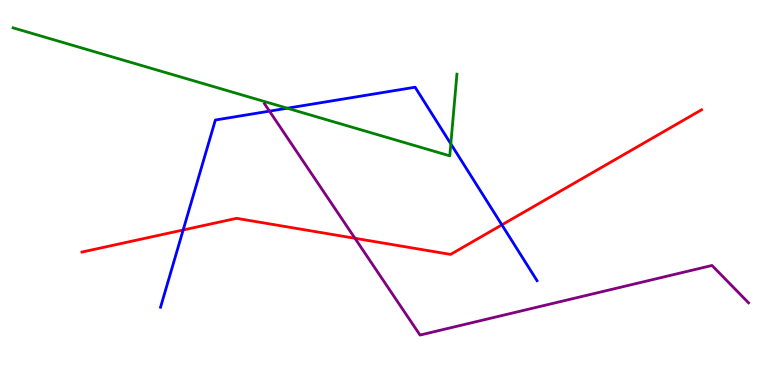[{'lines': ['blue', 'red'], 'intersections': [{'x': 2.36, 'y': 4.03}, {'x': 6.48, 'y': 4.16}]}, {'lines': ['green', 'red'], 'intersections': []}, {'lines': ['purple', 'red'], 'intersections': [{'x': 4.58, 'y': 3.81}]}, {'lines': ['blue', 'green'], 'intersections': [{'x': 3.71, 'y': 7.19}, {'x': 5.82, 'y': 6.26}]}, {'lines': ['blue', 'purple'], 'intersections': [{'x': 3.48, 'y': 7.11}]}, {'lines': ['green', 'purple'], 'intersections': []}]